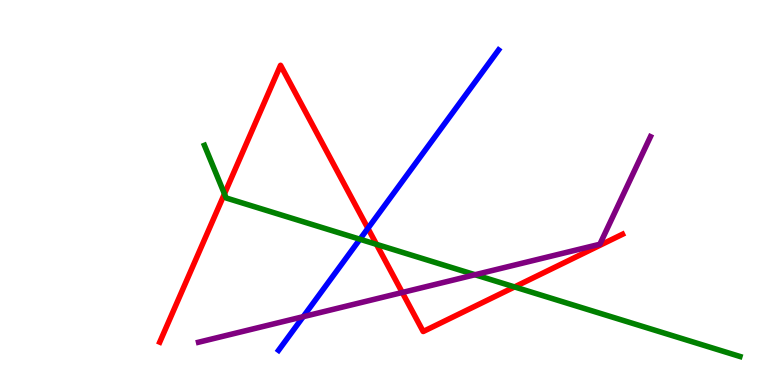[{'lines': ['blue', 'red'], 'intersections': [{'x': 4.75, 'y': 4.07}]}, {'lines': ['green', 'red'], 'intersections': [{'x': 2.9, 'y': 4.97}, {'x': 4.86, 'y': 3.65}, {'x': 6.64, 'y': 2.55}]}, {'lines': ['purple', 'red'], 'intersections': [{'x': 5.19, 'y': 2.4}]}, {'lines': ['blue', 'green'], 'intersections': [{'x': 4.64, 'y': 3.79}]}, {'lines': ['blue', 'purple'], 'intersections': [{'x': 3.91, 'y': 1.77}]}, {'lines': ['green', 'purple'], 'intersections': [{'x': 6.13, 'y': 2.86}]}]